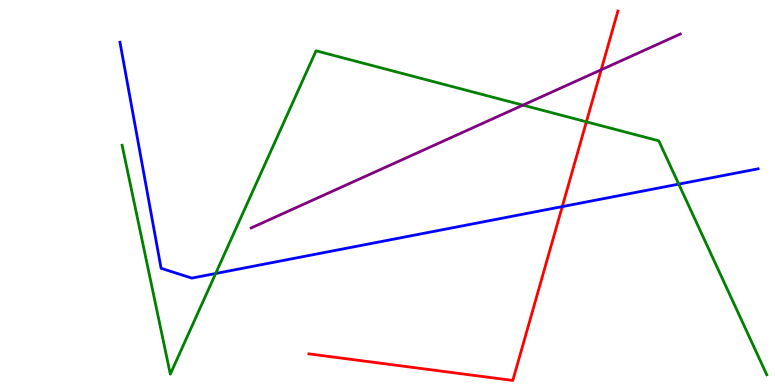[{'lines': ['blue', 'red'], 'intersections': [{'x': 7.26, 'y': 4.63}]}, {'lines': ['green', 'red'], 'intersections': [{'x': 7.57, 'y': 6.84}]}, {'lines': ['purple', 'red'], 'intersections': [{'x': 7.76, 'y': 8.19}]}, {'lines': ['blue', 'green'], 'intersections': [{'x': 2.78, 'y': 2.9}, {'x': 8.76, 'y': 5.22}]}, {'lines': ['blue', 'purple'], 'intersections': []}, {'lines': ['green', 'purple'], 'intersections': [{'x': 6.75, 'y': 7.27}]}]